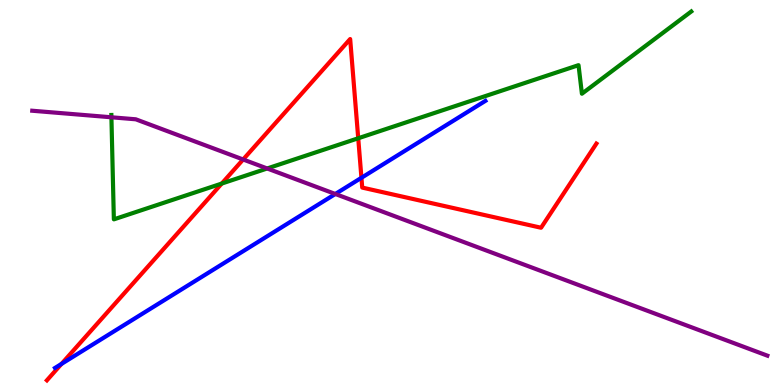[{'lines': ['blue', 'red'], 'intersections': [{'x': 0.793, 'y': 0.548}, {'x': 4.66, 'y': 5.38}]}, {'lines': ['green', 'red'], 'intersections': [{'x': 2.86, 'y': 5.23}, {'x': 4.62, 'y': 6.41}]}, {'lines': ['purple', 'red'], 'intersections': [{'x': 3.14, 'y': 5.86}]}, {'lines': ['blue', 'green'], 'intersections': []}, {'lines': ['blue', 'purple'], 'intersections': [{'x': 4.33, 'y': 4.96}]}, {'lines': ['green', 'purple'], 'intersections': [{'x': 1.44, 'y': 6.95}, {'x': 3.45, 'y': 5.62}]}]